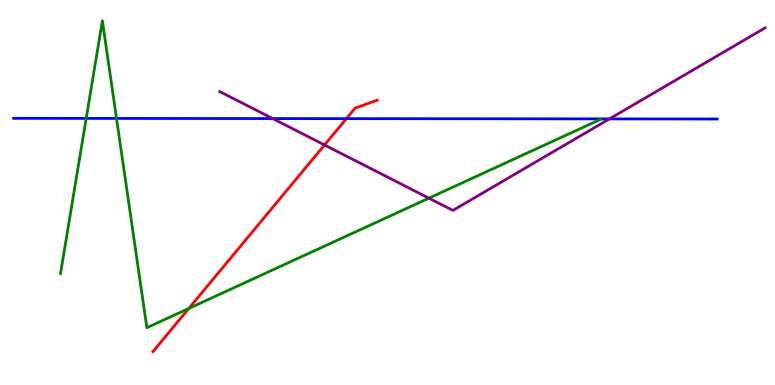[{'lines': ['blue', 'red'], 'intersections': [{'x': 4.47, 'y': 6.92}]}, {'lines': ['green', 'red'], 'intersections': [{'x': 2.44, 'y': 1.99}]}, {'lines': ['purple', 'red'], 'intersections': [{'x': 4.19, 'y': 6.23}]}, {'lines': ['blue', 'green'], 'intersections': [{'x': 1.11, 'y': 6.92}, {'x': 1.5, 'y': 6.92}]}, {'lines': ['blue', 'purple'], 'intersections': [{'x': 3.52, 'y': 6.92}, {'x': 7.86, 'y': 6.91}]}, {'lines': ['green', 'purple'], 'intersections': [{'x': 5.53, 'y': 4.85}]}]